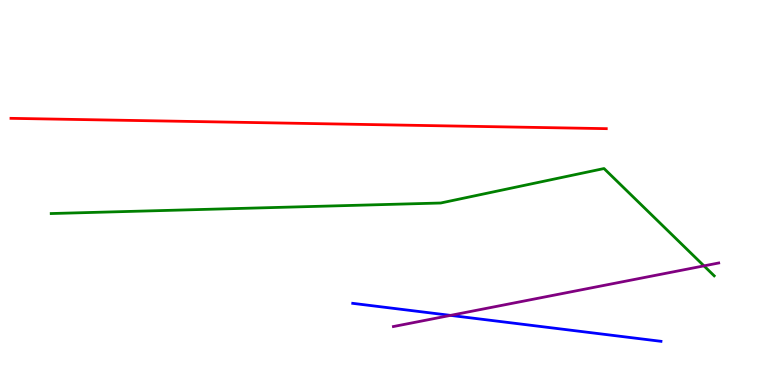[{'lines': ['blue', 'red'], 'intersections': []}, {'lines': ['green', 'red'], 'intersections': []}, {'lines': ['purple', 'red'], 'intersections': []}, {'lines': ['blue', 'green'], 'intersections': []}, {'lines': ['blue', 'purple'], 'intersections': [{'x': 5.81, 'y': 1.81}]}, {'lines': ['green', 'purple'], 'intersections': [{'x': 9.08, 'y': 3.09}]}]